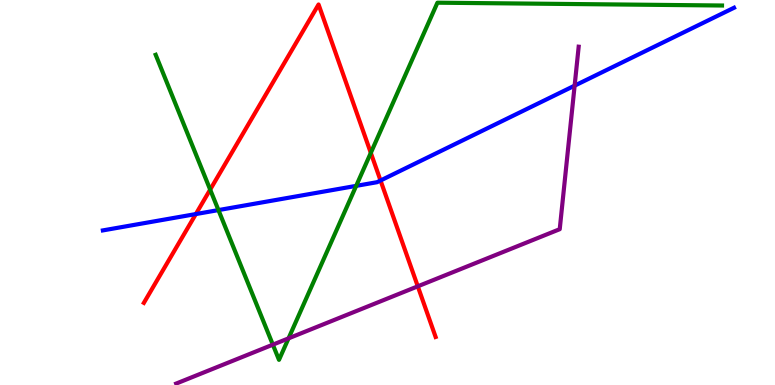[{'lines': ['blue', 'red'], 'intersections': [{'x': 2.53, 'y': 4.44}, {'x': 4.91, 'y': 5.31}]}, {'lines': ['green', 'red'], 'intersections': [{'x': 2.71, 'y': 5.07}, {'x': 4.78, 'y': 6.03}]}, {'lines': ['purple', 'red'], 'intersections': [{'x': 5.39, 'y': 2.56}]}, {'lines': ['blue', 'green'], 'intersections': [{'x': 2.82, 'y': 4.54}, {'x': 4.6, 'y': 5.17}]}, {'lines': ['blue', 'purple'], 'intersections': [{'x': 7.41, 'y': 7.78}]}, {'lines': ['green', 'purple'], 'intersections': [{'x': 3.52, 'y': 1.05}, {'x': 3.72, 'y': 1.21}]}]